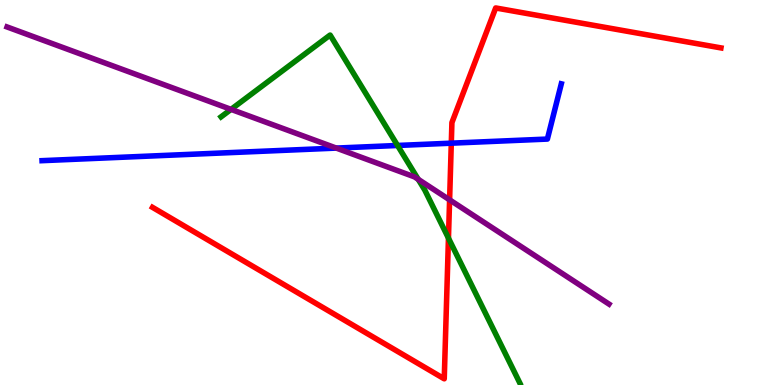[{'lines': ['blue', 'red'], 'intersections': [{'x': 5.82, 'y': 6.28}]}, {'lines': ['green', 'red'], 'intersections': [{'x': 5.79, 'y': 3.81}]}, {'lines': ['purple', 'red'], 'intersections': [{'x': 5.8, 'y': 4.81}]}, {'lines': ['blue', 'green'], 'intersections': [{'x': 5.13, 'y': 6.22}]}, {'lines': ['blue', 'purple'], 'intersections': [{'x': 4.34, 'y': 6.15}]}, {'lines': ['green', 'purple'], 'intersections': [{'x': 2.98, 'y': 7.16}, {'x': 5.4, 'y': 5.34}]}]